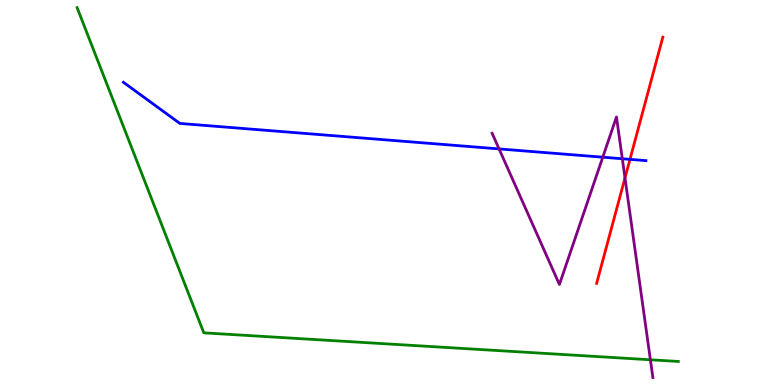[{'lines': ['blue', 'red'], 'intersections': [{'x': 8.13, 'y': 5.86}]}, {'lines': ['green', 'red'], 'intersections': []}, {'lines': ['purple', 'red'], 'intersections': [{'x': 8.06, 'y': 5.38}]}, {'lines': ['blue', 'green'], 'intersections': []}, {'lines': ['blue', 'purple'], 'intersections': [{'x': 6.44, 'y': 6.13}, {'x': 7.78, 'y': 5.92}, {'x': 8.03, 'y': 5.88}]}, {'lines': ['green', 'purple'], 'intersections': [{'x': 8.39, 'y': 0.655}]}]